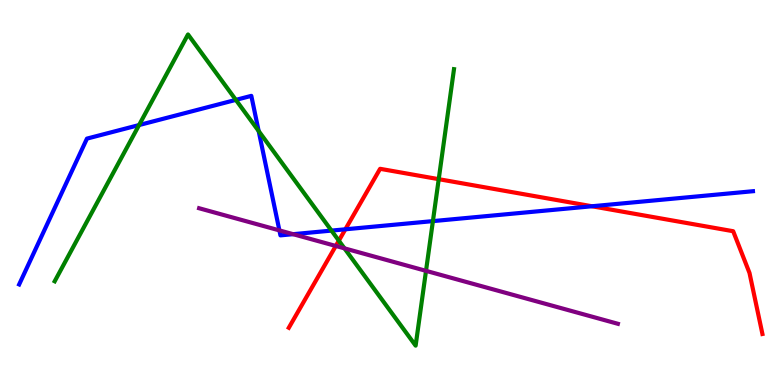[{'lines': ['blue', 'red'], 'intersections': [{'x': 4.46, 'y': 4.04}, {'x': 7.64, 'y': 4.64}]}, {'lines': ['green', 'red'], 'intersections': [{'x': 4.37, 'y': 3.75}, {'x': 5.66, 'y': 5.35}]}, {'lines': ['purple', 'red'], 'intersections': [{'x': 4.33, 'y': 3.61}]}, {'lines': ['blue', 'green'], 'intersections': [{'x': 1.79, 'y': 6.75}, {'x': 3.04, 'y': 7.41}, {'x': 3.34, 'y': 6.6}, {'x': 4.28, 'y': 4.01}, {'x': 5.59, 'y': 4.26}]}, {'lines': ['blue', 'purple'], 'intersections': [{'x': 3.61, 'y': 4.02}, {'x': 3.78, 'y': 3.92}]}, {'lines': ['green', 'purple'], 'intersections': [{'x': 4.44, 'y': 3.55}, {'x': 5.5, 'y': 2.96}]}]